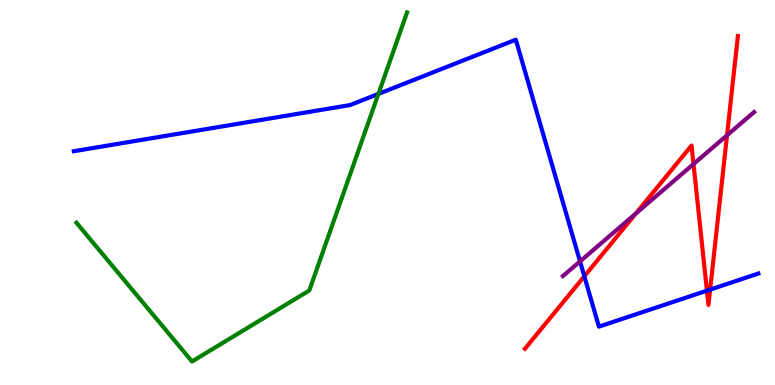[{'lines': ['blue', 'red'], 'intersections': [{'x': 7.54, 'y': 2.82}, {'x': 9.12, 'y': 2.45}, {'x': 9.16, 'y': 2.48}]}, {'lines': ['green', 'red'], 'intersections': []}, {'lines': ['purple', 'red'], 'intersections': [{'x': 8.2, 'y': 4.45}, {'x': 8.95, 'y': 5.74}, {'x': 9.38, 'y': 6.49}]}, {'lines': ['blue', 'green'], 'intersections': [{'x': 4.88, 'y': 7.56}]}, {'lines': ['blue', 'purple'], 'intersections': [{'x': 7.48, 'y': 3.21}]}, {'lines': ['green', 'purple'], 'intersections': []}]